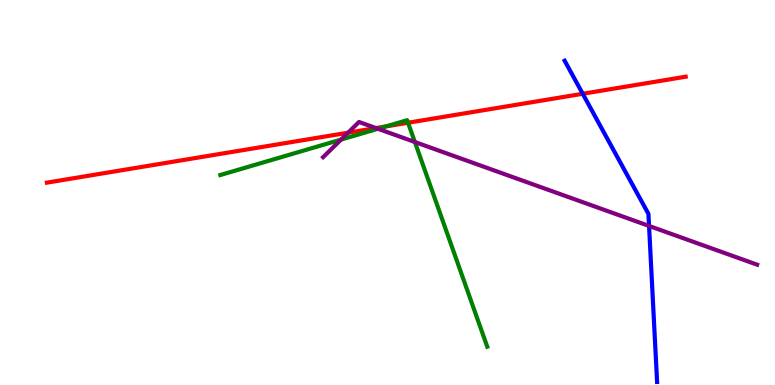[{'lines': ['blue', 'red'], 'intersections': [{'x': 7.52, 'y': 7.56}]}, {'lines': ['green', 'red'], 'intersections': [{'x': 4.98, 'y': 6.72}, {'x': 5.27, 'y': 6.81}]}, {'lines': ['purple', 'red'], 'intersections': [{'x': 4.49, 'y': 6.55}, {'x': 4.85, 'y': 6.67}]}, {'lines': ['blue', 'green'], 'intersections': []}, {'lines': ['blue', 'purple'], 'intersections': [{'x': 8.37, 'y': 4.13}]}, {'lines': ['green', 'purple'], 'intersections': [{'x': 4.4, 'y': 6.37}, {'x': 4.88, 'y': 6.66}, {'x': 5.35, 'y': 6.31}]}]